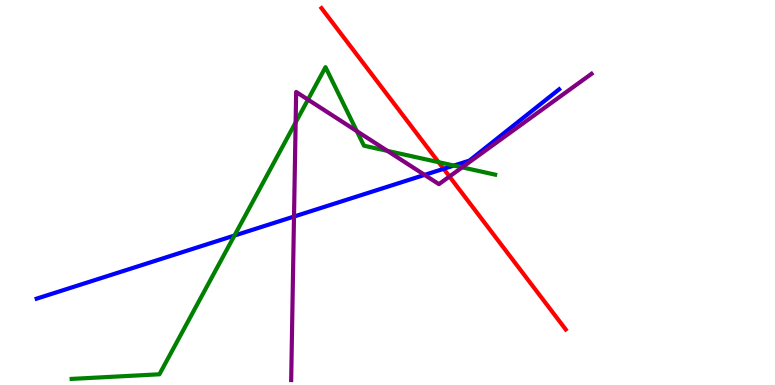[{'lines': ['blue', 'red'], 'intersections': [{'x': 5.72, 'y': 5.61}]}, {'lines': ['green', 'red'], 'intersections': [{'x': 5.66, 'y': 5.79}]}, {'lines': ['purple', 'red'], 'intersections': [{'x': 5.8, 'y': 5.42}]}, {'lines': ['blue', 'green'], 'intersections': [{'x': 3.03, 'y': 3.88}, {'x': 5.86, 'y': 5.7}]}, {'lines': ['blue', 'purple'], 'intersections': [{'x': 3.79, 'y': 4.38}, {'x': 5.48, 'y': 5.46}]}, {'lines': ['green', 'purple'], 'intersections': [{'x': 3.81, 'y': 6.82}, {'x': 3.97, 'y': 7.41}, {'x': 4.6, 'y': 6.59}, {'x': 5.0, 'y': 6.08}, {'x': 5.96, 'y': 5.65}]}]